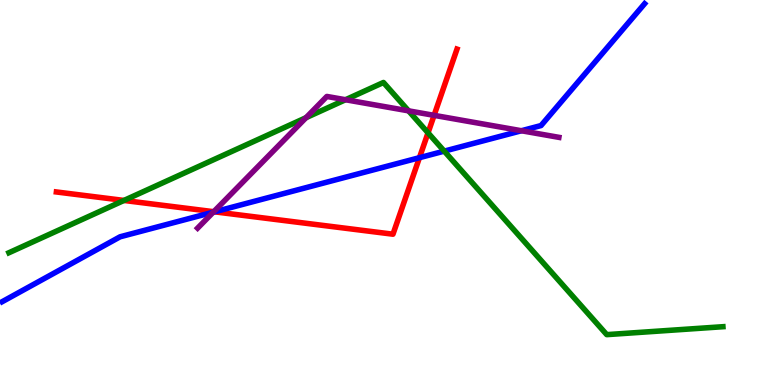[{'lines': ['blue', 'red'], 'intersections': [{'x': 2.77, 'y': 4.5}, {'x': 5.41, 'y': 5.9}]}, {'lines': ['green', 'red'], 'intersections': [{'x': 1.6, 'y': 4.79}, {'x': 5.52, 'y': 6.55}]}, {'lines': ['purple', 'red'], 'intersections': [{'x': 2.76, 'y': 4.5}, {'x': 5.6, 'y': 7.0}]}, {'lines': ['blue', 'green'], 'intersections': [{'x': 5.73, 'y': 6.07}]}, {'lines': ['blue', 'purple'], 'intersections': [{'x': 2.75, 'y': 4.49}, {'x': 6.73, 'y': 6.6}]}, {'lines': ['green', 'purple'], 'intersections': [{'x': 3.95, 'y': 6.94}, {'x': 4.46, 'y': 7.41}, {'x': 5.27, 'y': 7.12}]}]